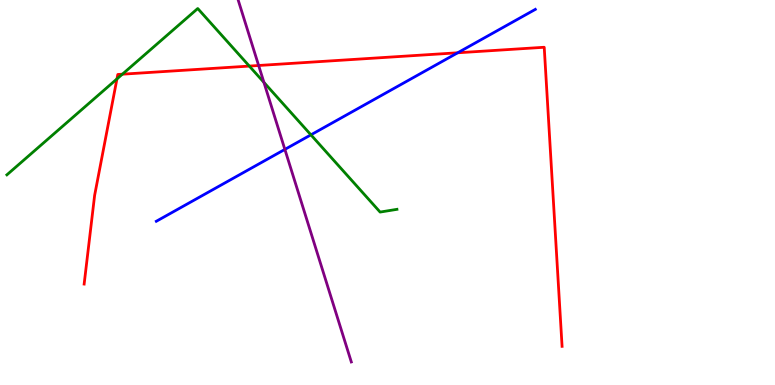[{'lines': ['blue', 'red'], 'intersections': [{'x': 5.91, 'y': 8.63}]}, {'lines': ['green', 'red'], 'intersections': [{'x': 1.51, 'y': 7.95}, {'x': 1.58, 'y': 8.07}, {'x': 3.22, 'y': 8.28}]}, {'lines': ['purple', 'red'], 'intersections': [{'x': 3.34, 'y': 8.3}]}, {'lines': ['blue', 'green'], 'intersections': [{'x': 4.01, 'y': 6.5}]}, {'lines': ['blue', 'purple'], 'intersections': [{'x': 3.68, 'y': 6.12}]}, {'lines': ['green', 'purple'], 'intersections': [{'x': 3.41, 'y': 7.86}]}]